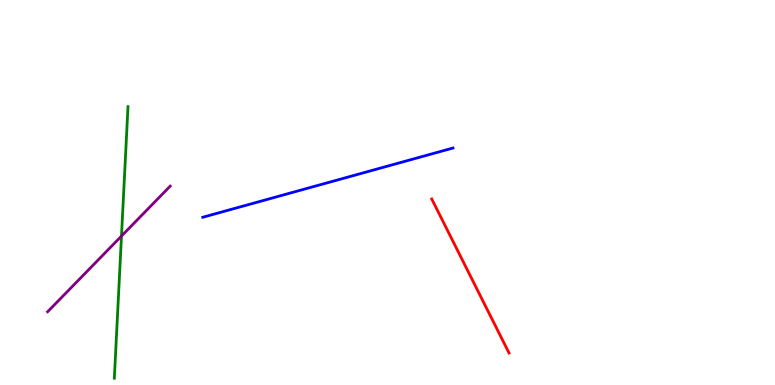[{'lines': ['blue', 'red'], 'intersections': []}, {'lines': ['green', 'red'], 'intersections': []}, {'lines': ['purple', 'red'], 'intersections': []}, {'lines': ['blue', 'green'], 'intersections': []}, {'lines': ['blue', 'purple'], 'intersections': []}, {'lines': ['green', 'purple'], 'intersections': [{'x': 1.57, 'y': 3.87}]}]